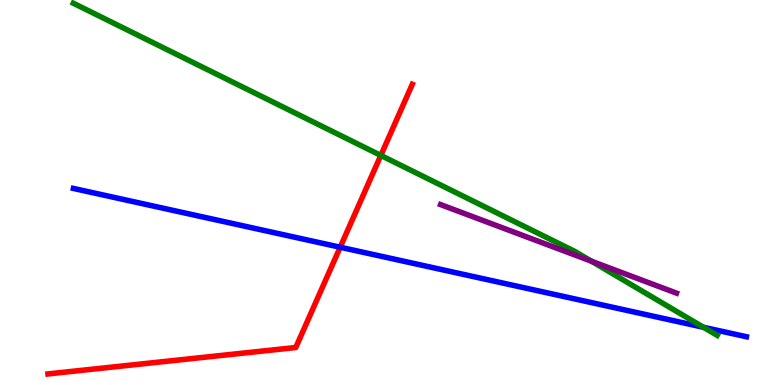[{'lines': ['blue', 'red'], 'intersections': [{'x': 4.39, 'y': 3.58}]}, {'lines': ['green', 'red'], 'intersections': [{'x': 4.91, 'y': 5.96}]}, {'lines': ['purple', 'red'], 'intersections': []}, {'lines': ['blue', 'green'], 'intersections': [{'x': 9.08, 'y': 1.5}]}, {'lines': ['blue', 'purple'], 'intersections': []}, {'lines': ['green', 'purple'], 'intersections': [{'x': 7.63, 'y': 3.22}]}]